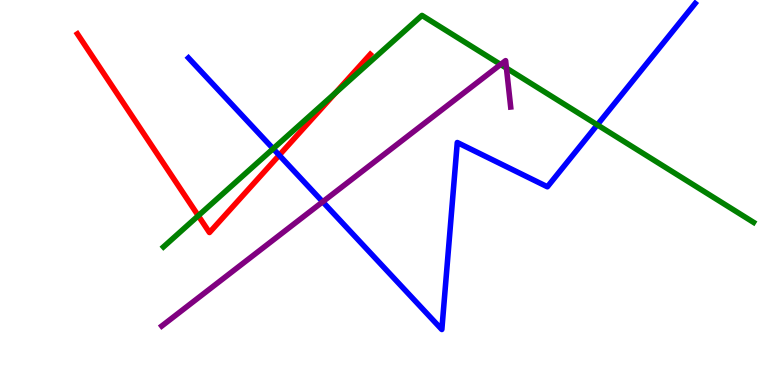[{'lines': ['blue', 'red'], 'intersections': [{'x': 3.6, 'y': 5.97}]}, {'lines': ['green', 'red'], 'intersections': [{'x': 2.56, 'y': 4.4}, {'x': 4.33, 'y': 7.59}]}, {'lines': ['purple', 'red'], 'intersections': []}, {'lines': ['blue', 'green'], 'intersections': [{'x': 3.52, 'y': 6.14}, {'x': 7.71, 'y': 6.76}]}, {'lines': ['blue', 'purple'], 'intersections': [{'x': 4.16, 'y': 4.76}]}, {'lines': ['green', 'purple'], 'intersections': [{'x': 6.46, 'y': 8.32}, {'x': 6.53, 'y': 8.23}]}]